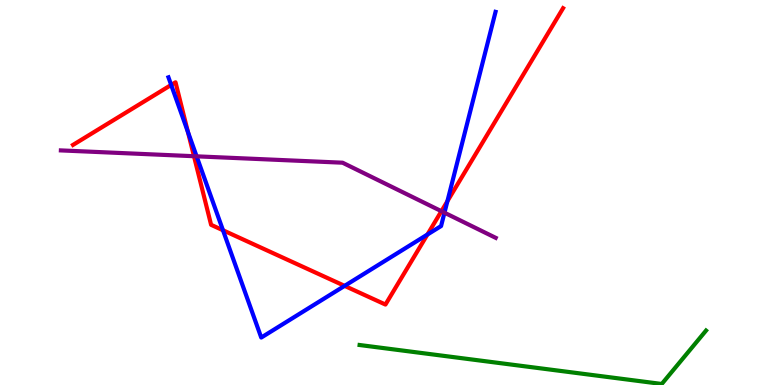[{'lines': ['blue', 'red'], 'intersections': [{'x': 2.21, 'y': 7.79}, {'x': 2.42, 'y': 6.58}, {'x': 2.88, 'y': 4.02}, {'x': 4.45, 'y': 2.57}, {'x': 5.52, 'y': 3.91}, {'x': 5.77, 'y': 4.77}]}, {'lines': ['green', 'red'], 'intersections': []}, {'lines': ['purple', 'red'], 'intersections': [{'x': 2.5, 'y': 5.94}, {'x': 5.7, 'y': 4.51}]}, {'lines': ['blue', 'green'], 'intersections': []}, {'lines': ['blue', 'purple'], 'intersections': [{'x': 2.54, 'y': 5.94}, {'x': 5.74, 'y': 4.48}]}, {'lines': ['green', 'purple'], 'intersections': []}]